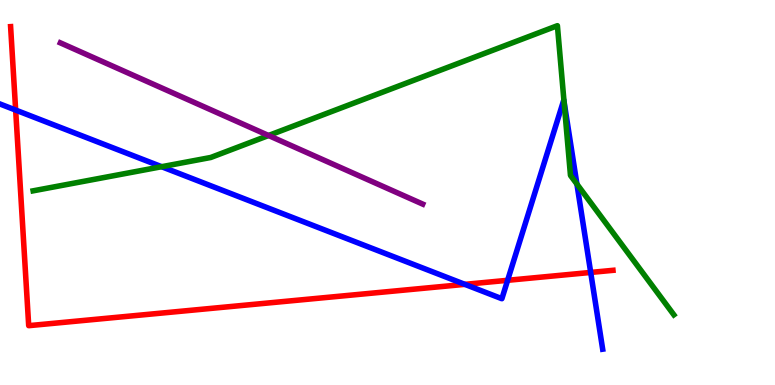[{'lines': ['blue', 'red'], 'intersections': [{'x': 0.202, 'y': 7.14}, {'x': 6.0, 'y': 2.61}, {'x': 6.55, 'y': 2.72}, {'x': 7.62, 'y': 2.92}]}, {'lines': ['green', 'red'], 'intersections': []}, {'lines': ['purple', 'red'], 'intersections': []}, {'lines': ['blue', 'green'], 'intersections': [{'x': 2.09, 'y': 5.67}, {'x': 7.28, 'y': 7.37}, {'x': 7.44, 'y': 5.22}]}, {'lines': ['blue', 'purple'], 'intersections': []}, {'lines': ['green', 'purple'], 'intersections': [{'x': 3.47, 'y': 6.48}]}]